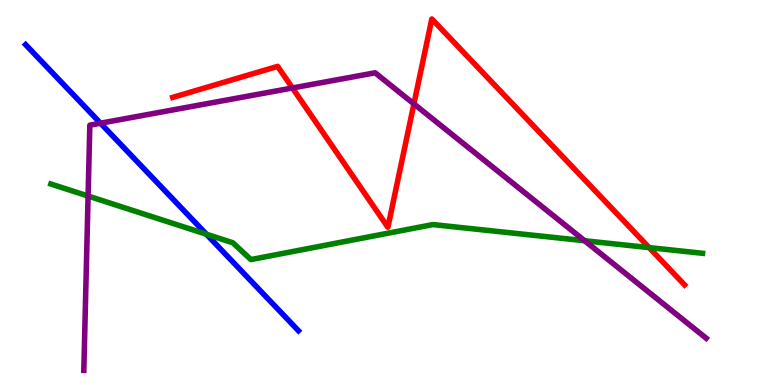[{'lines': ['blue', 'red'], 'intersections': []}, {'lines': ['green', 'red'], 'intersections': [{'x': 8.38, 'y': 3.57}]}, {'lines': ['purple', 'red'], 'intersections': [{'x': 3.77, 'y': 7.71}, {'x': 5.34, 'y': 7.3}]}, {'lines': ['blue', 'green'], 'intersections': [{'x': 2.66, 'y': 3.92}]}, {'lines': ['blue', 'purple'], 'intersections': [{'x': 1.3, 'y': 6.8}]}, {'lines': ['green', 'purple'], 'intersections': [{'x': 1.14, 'y': 4.91}, {'x': 7.54, 'y': 3.75}]}]